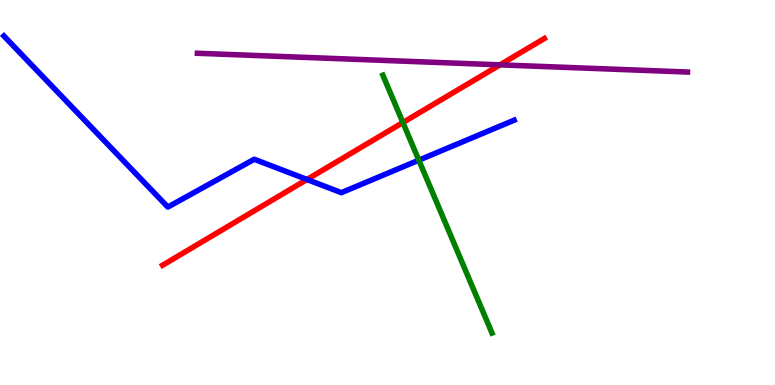[{'lines': ['blue', 'red'], 'intersections': [{'x': 3.96, 'y': 5.34}]}, {'lines': ['green', 'red'], 'intersections': [{'x': 5.2, 'y': 6.82}]}, {'lines': ['purple', 'red'], 'intersections': [{'x': 6.45, 'y': 8.32}]}, {'lines': ['blue', 'green'], 'intersections': [{'x': 5.4, 'y': 5.84}]}, {'lines': ['blue', 'purple'], 'intersections': []}, {'lines': ['green', 'purple'], 'intersections': []}]